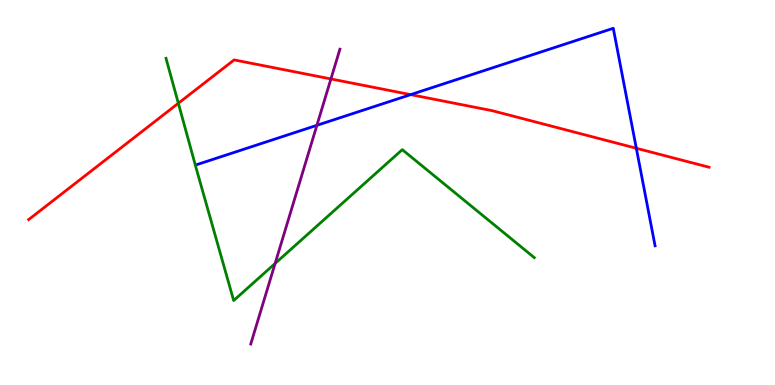[{'lines': ['blue', 'red'], 'intersections': [{'x': 5.3, 'y': 7.54}, {'x': 8.21, 'y': 6.15}]}, {'lines': ['green', 'red'], 'intersections': [{'x': 2.3, 'y': 7.32}]}, {'lines': ['purple', 'red'], 'intersections': [{'x': 4.27, 'y': 7.95}]}, {'lines': ['blue', 'green'], 'intersections': []}, {'lines': ['blue', 'purple'], 'intersections': [{'x': 4.09, 'y': 6.74}]}, {'lines': ['green', 'purple'], 'intersections': [{'x': 3.55, 'y': 3.16}]}]